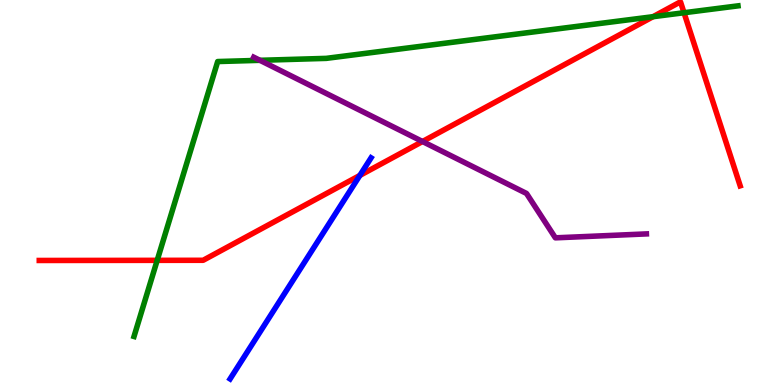[{'lines': ['blue', 'red'], 'intersections': [{'x': 4.64, 'y': 5.44}]}, {'lines': ['green', 'red'], 'intersections': [{'x': 2.03, 'y': 3.24}, {'x': 8.43, 'y': 9.57}, {'x': 8.83, 'y': 9.67}]}, {'lines': ['purple', 'red'], 'intersections': [{'x': 5.45, 'y': 6.32}]}, {'lines': ['blue', 'green'], 'intersections': []}, {'lines': ['blue', 'purple'], 'intersections': []}, {'lines': ['green', 'purple'], 'intersections': [{'x': 3.35, 'y': 8.43}]}]